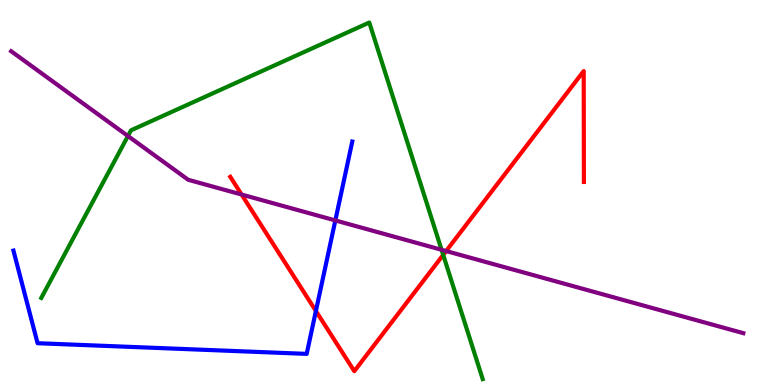[{'lines': ['blue', 'red'], 'intersections': [{'x': 4.08, 'y': 1.92}]}, {'lines': ['green', 'red'], 'intersections': [{'x': 5.72, 'y': 3.38}]}, {'lines': ['purple', 'red'], 'intersections': [{'x': 3.12, 'y': 4.95}, {'x': 5.76, 'y': 3.48}]}, {'lines': ['blue', 'green'], 'intersections': []}, {'lines': ['blue', 'purple'], 'intersections': [{'x': 4.33, 'y': 4.27}]}, {'lines': ['green', 'purple'], 'intersections': [{'x': 1.65, 'y': 6.47}, {'x': 5.7, 'y': 3.51}]}]